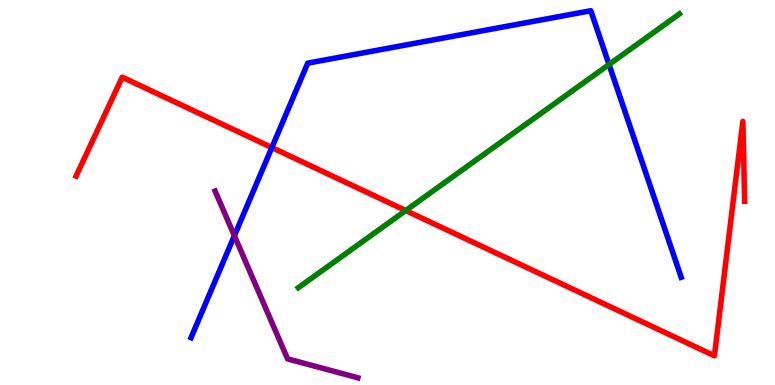[{'lines': ['blue', 'red'], 'intersections': [{'x': 3.51, 'y': 6.17}]}, {'lines': ['green', 'red'], 'intersections': [{'x': 5.24, 'y': 4.53}]}, {'lines': ['purple', 'red'], 'intersections': []}, {'lines': ['blue', 'green'], 'intersections': [{'x': 7.86, 'y': 8.32}]}, {'lines': ['blue', 'purple'], 'intersections': [{'x': 3.02, 'y': 3.88}]}, {'lines': ['green', 'purple'], 'intersections': []}]